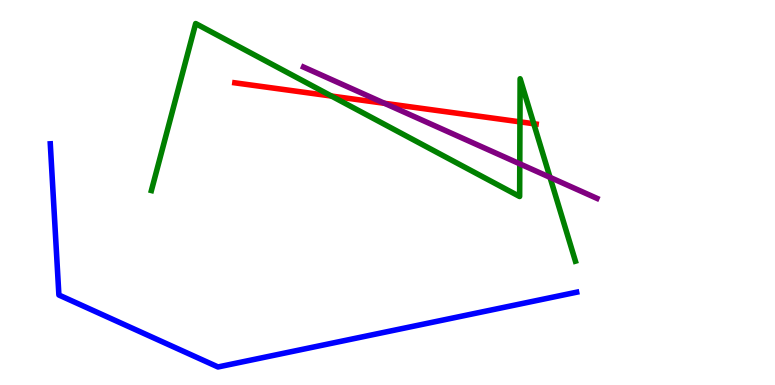[{'lines': ['blue', 'red'], 'intersections': []}, {'lines': ['green', 'red'], 'intersections': [{'x': 4.28, 'y': 7.51}, {'x': 6.71, 'y': 6.84}, {'x': 6.89, 'y': 6.79}]}, {'lines': ['purple', 'red'], 'intersections': [{'x': 4.96, 'y': 7.32}]}, {'lines': ['blue', 'green'], 'intersections': []}, {'lines': ['blue', 'purple'], 'intersections': []}, {'lines': ['green', 'purple'], 'intersections': [{'x': 6.71, 'y': 5.74}, {'x': 7.1, 'y': 5.39}]}]